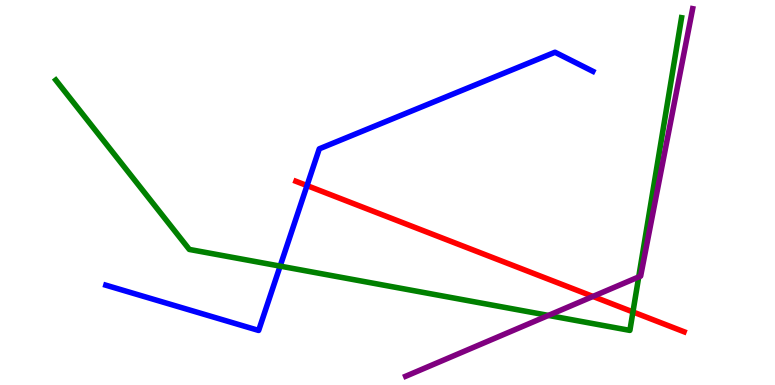[{'lines': ['blue', 'red'], 'intersections': [{'x': 3.96, 'y': 5.18}]}, {'lines': ['green', 'red'], 'intersections': [{'x': 8.17, 'y': 1.9}]}, {'lines': ['purple', 'red'], 'intersections': [{'x': 7.65, 'y': 2.3}]}, {'lines': ['blue', 'green'], 'intersections': [{'x': 3.61, 'y': 3.09}]}, {'lines': ['blue', 'purple'], 'intersections': []}, {'lines': ['green', 'purple'], 'intersections': [{'x': 7.08, 'y': 1.81}, {'x': 8.24, 'y': 2.81}]}]